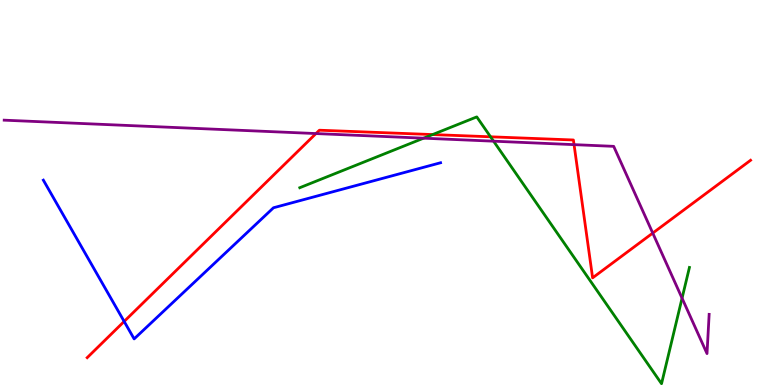[{'lines': ['blue', 'red'], 'intersections': [{'x': 1.6, 'y': 1.65}]}, {'lines': ['green', 'red'], 'intersections': [{'x': 5.58, 'y': 6.5}, {'x': 6.33, 'y': 6.45}]}, {'lines': ['purple', 'red'], 'intersections': [{'x': 4.08, 'y': 6.53}, {'x': 7.41, 'y': 6.24}, {'x': 8.42, 'y': 3.95}]}, {'lines': ['blue', 'green'], 'intersections': []}, {'lines': ['blue', 'purple'], 'intersections': []}, {'lines': ['green', 'purple'], 'intersections': [{'x': 5.47, 'y': 6.41}, {'x': 6.37, 'y': 6.33}, {'x': 8.8, 'y': 2.25}]}]